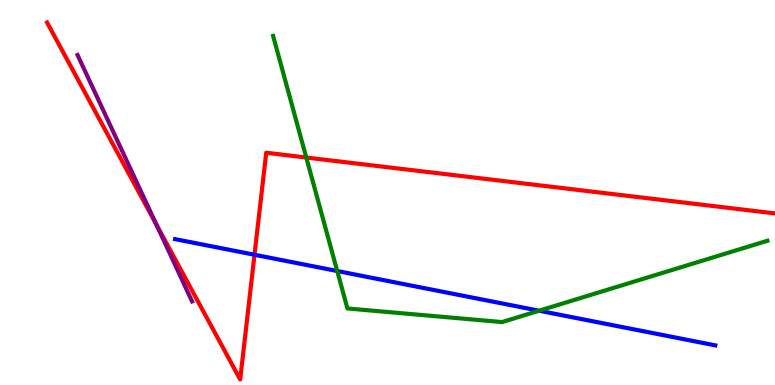[{'lines': ['blue', 'red'], 'intersections': [{'x': 3.28, 'y': 3.38}]}, {'lines': ['green', 'red'], 'intersections': [{'x': 3.95, 'y': 5.91}]}, {'lines': ['purple', 'red'], 'intersections': [{'x': 2.02, 'y': 4.17}]}, {'lines': ['blue', 'green'], 'intersections': [{'x': 4.35, 'y': 2.96}, {'x': 6.96, 'y': 1.93}]}, {'lines': ['blue', 'purple'], 'intersections': []}, {'lines': ['green', 'purple'], 'intersections': []}]